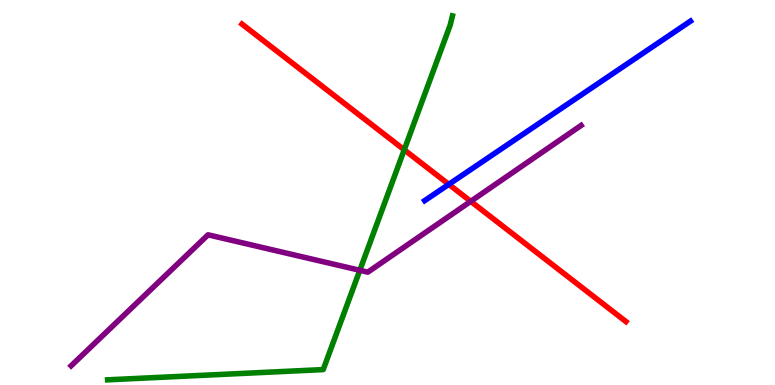[{'lines': ['blue', 'red'], 'intersections': [{'x': 5.79, 'y': 5.21}]}, {'lines': ['green', 'red'], 'intersections': [{'x': 5.22, 'y': 6.11}]}, {'lines': ['purple', 'red'], 'intersections': [{'x': 6.07, 'y': 4.77}]}, {'lines': ['blue', 'green'], 'intersections': []}, {'lines': ['blue', 'purple'], 'intersections': []}, {'lines': ['green', 'purple'], 'intersections': [{'x': 4.64, 'y': 2.98}]}]